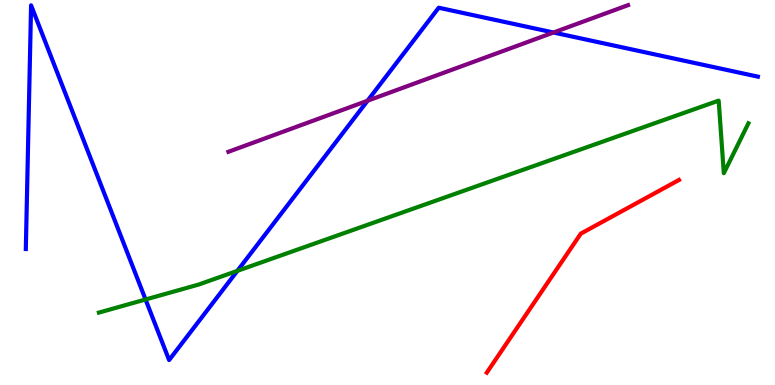[{'lines': ['blue', 'red'], 'intersections': []}, {'lines': ['green', 'red'], 'intersections': []}, {'lines': ['purple', 'red'], 'intersections': []}, {'lines': ['blue', 'green'], 'intersections': [{'x': 1.88, 'y': 2.22}, {'x': 3.06, 'y': 2.96}]}, {'lines': ['blue', 'purple'], 'intersections': [{'x': 4.74, 'y': 7.38}, {'x': 7.14, 'y': 9.16}]}, {'lines': ['green', 'purple'], 'intersections': []}]